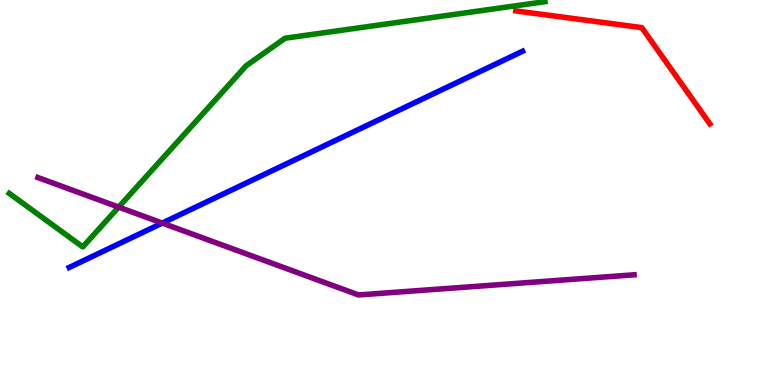[{'lines': ['blue', 'red'], 'intersections': []}, {'lines': ['green', 'red'], 'intersections': []}, {'lines': ['purple', 'red'], 'intersections': []}, {'lines': ['blue', 'green'], 'intersections': []}, {'lines': ['blue', 'purple'], 'intersections': [{'x': 2.09, 'y': 4.21}]}, {'lines': ['green', 'purple'], 'intersections': [{'x': 1.53, 'y': 4.62}]}]